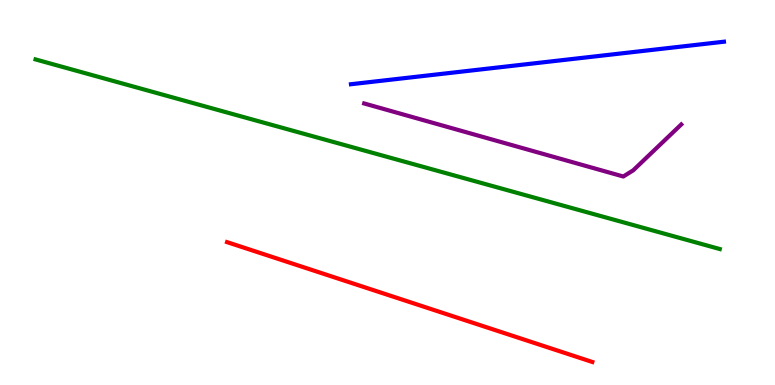[{'lines': ['blue', 'red'], 'intersections': []}, {'lines': ['green', 'red'], 'intersections': []}, {'lines': ['purple', 'red'], 'intersections': []}, {'lines': ['blue', 'green'], 'intersections': []}, {'lines': ['blue', 'purple'], 'intersections': []}, {'lines': ['green', 'purple'], 'intersections': []}]